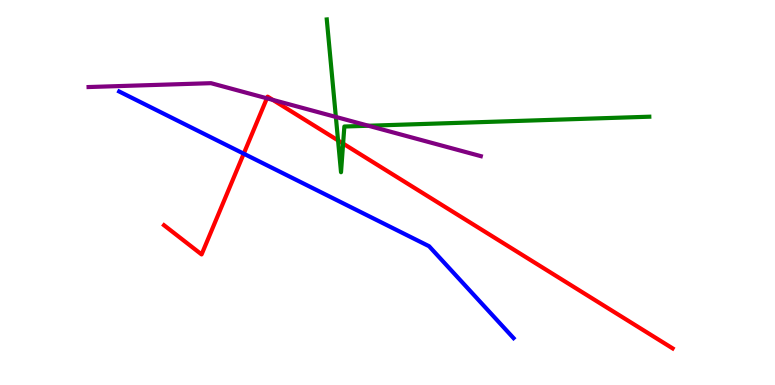[{'lines': ['blue', 'red'], 'intersections': [{'x': 3.14, 'y': 6.01}]}, {'lines': ['green', 'red'], 'intersections': [{'x': 4.36, 'y': 6.35}, {'x': 4.43, 'y': 6.27}]}, {'lines': ['purple', 'red'], 'intersections': [{'x': 3.44, 'y': 7.45}, {'x': 3.52, 'y': 7.41}]}, {'lines': ['blue', 'green'], 'intersections': []}, {'lines': ['blue', 'purple'], 'intersections': []}, {'lines': ['green', 'purple'], 'intersections': [{'x': 4.33, 'y': 6.96}, {'x': 4.75, 'y': 6.73}]}]